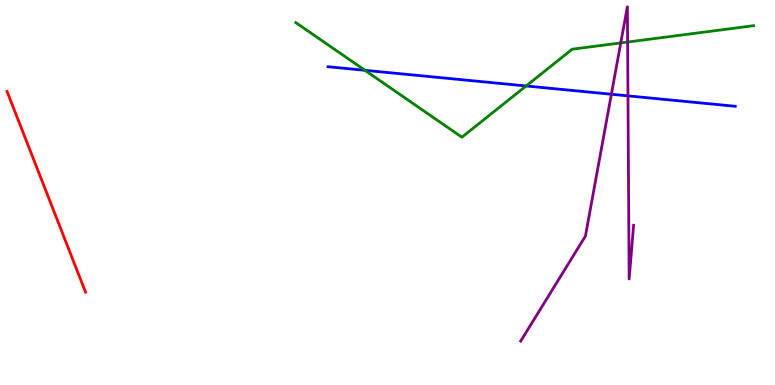[{'lines': ['blue', 'red'], 'intersections': []}, {'lines': ['green', 'red'], 'intersections': []}, {'lines': ['purple', 'red'], 'intersections': []}, {'lines': ['blue', 'green'], 'intersections': [{'x': 4.71, 'y': 8.17}, {'x': 6.79, 'y': 7.77}]}, {'lines': ['blue', 'purple'], 'intersections': [{'x': 7.89, 'y': 7.55}, {'x': 8.1, 'y': 7.51}]}, {'lines': ['green', 'purple'], 'intersections': [{'x': 8.01, 'y': 8.89}, {'x': 8.1, 'y': 8.91}]}]